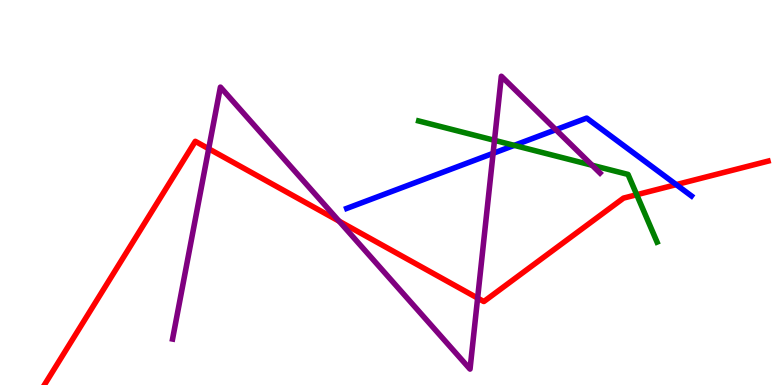[{'lines': ['blue', 'red'], 'intersections': [{'x': 8.73, 'y': 5.2}]}, {'lines': ['green', 'red'], 'intersections': [{'x': 8.22, 'y': 4.94}]}, {'lines': ['purple', 'red'], 'intersections': [{'x': 2.69, 'y': 6.14}, {'x': 4.38, 'y': 4.26}, {'x': 6.16, 'y': 2.26}]}, {'lines': ['blue', 'green'], 'intersections': [{'x': 6.64, 'y': 6.22}]}, {'lines': ['blue', 'purple'], 'intersections': [{'x': 6.36, 'y': 6.02}, {'x': 7.17, 'y': 6.63}]}, {'lines': ['green', 'purple'], 'intersections': [{'x': 6.38, 'y': 6.36}, {'x': 7.64, 'y': 5.71}]}]